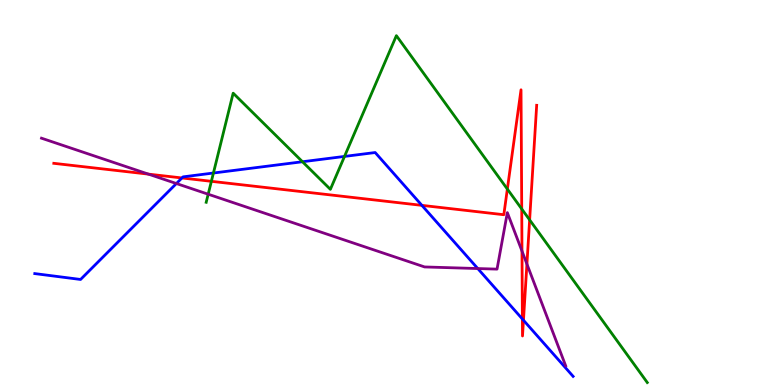[{'lines': ['blue', 'red'], 'intersections': [{'x': 2.35, 'y': 5.38}, {'x': 5.44, 'y': 4.67}, {'x': 6.74, 'y': 1.71}, {'x': 6.75, 'y': 1.68}]}, {'lines': ['green', 'red'], 'intersections': [{'x': 2.73, 'y': 5.29}, {'x': 6.55, 'y': 5.09}, {'x': 6.73, 'y': 4.57}, {'x': 6.83, 'y': 4.29}]}, {'lines': ['purple', 'red'], 'intersections': [{'x': 1.92, 'y': 5.48}, {'x': 6.74, 'y': 3.48}, {'x': 6.8, 'y': 3.14}]}, {'lines': ['blue', 'green'], 'intersections': [{'x': 2.75, 'y': 5.51}, {'x': 3.9, 'y': 5.8}, {'x': 4.45, 'y': 5.94}]}, {'lines': ['blue', 'purple'], 'intersections': [{'x': 2.28, 'y': 5.23}, {'x': 6.16, 'y': 3.02}]}, {'lines': ['green', 'purple'], 'intersections': [{'x': 2.69, 'y': 4.96}]}]